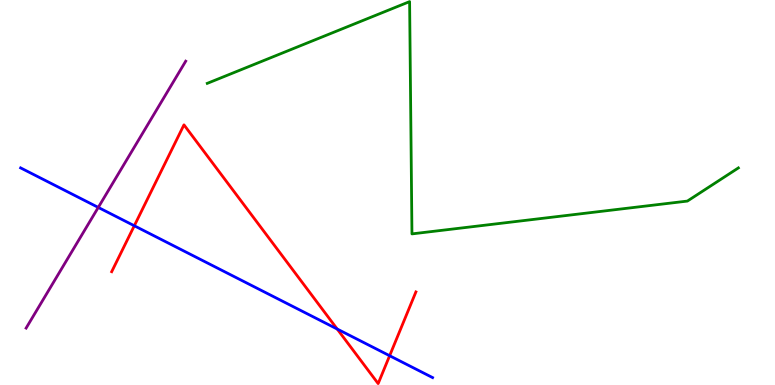[{'lines': ['blue', 'red'], 'intersections': [{'x': 1.73, 'y': 4.14}, {'x': 4.35, 'y': 1.45}, {'x': 5.03, 'y': 0.76}]}, {'lines': ['green', 'red'], 'intersections': []}, {'lines': ['purple', 'red'], 'intersections': []}, {'lines': ['blue', 'green'], 'intersections': []}, {'lines': ['blue', 'purple'], 'intersections': [{'x': 1.27, 'y': 4.61}]}, {'lines': ['green', 'purple'], 'intersections': []}]